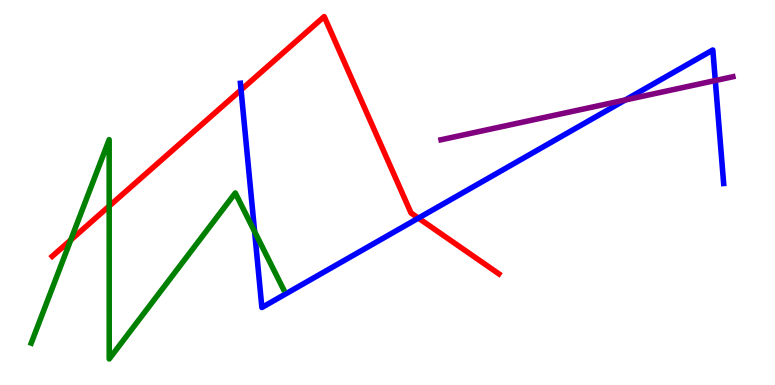[{'lines': ['blue', 'red'], 'intersections': [{'x': 3.11, 'y': 7.67}, {'x': 5.4, 'y': 4.33}]}, {'lines': ['green', 'red'], 'intersections': [{'x': 0.913, 'y': 3.77}, {'x': 1.41, 'y': 4.65}]}, {'lines': ['purple', 'red'], 'intersections': []}, {'lines': ['blue', 'green'], 'intersections': [{'x': 3.29, 'y': 3.98}]}, {'lines': ['blue', 'purple'], 'intersections': [{'x': 8.07, 'y': 7.4}, {'x': 9.23, 'y': 7.91}]}, {'lines': ['green', 'purple'], 'intersections': []}]